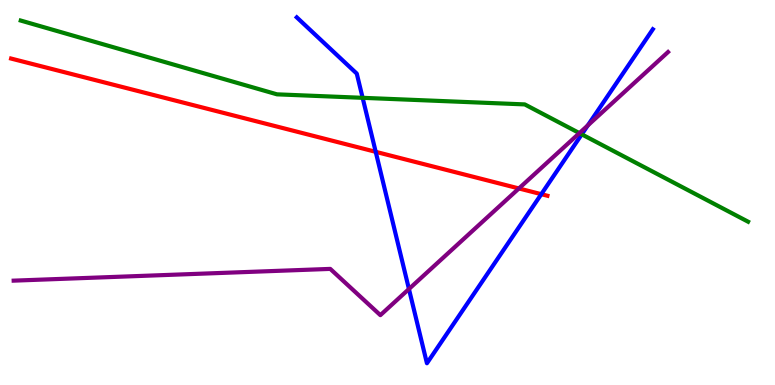[{'lines': ['blue', 'red'], 'intersections': [{'x': 4.85, 'y': 6.06}, {'x': 6.98, 'y': 4.96}]}, {'lines': ['green', 'red'], 'intersections': []}, {'lines': ['purple', 'red'], 'intersections': [{'x': 6.7, 'y': 5.11}]}, {'lines': ['blue', 'green'], 'intersections': [{'x': 4.68, 'y': 7.46}, {'x': 7.51, 'y': 6.51}]}, {'lines': ['blue', 'purple'], 'intersections': [{'x': 5.28, 'y': 2.49}, {'x': 7.58, 'y': 6.74}]}, {'lines': ['green', 'purple'], 'intersections': [{'x': 7.48, 'y': 6.54}]}]